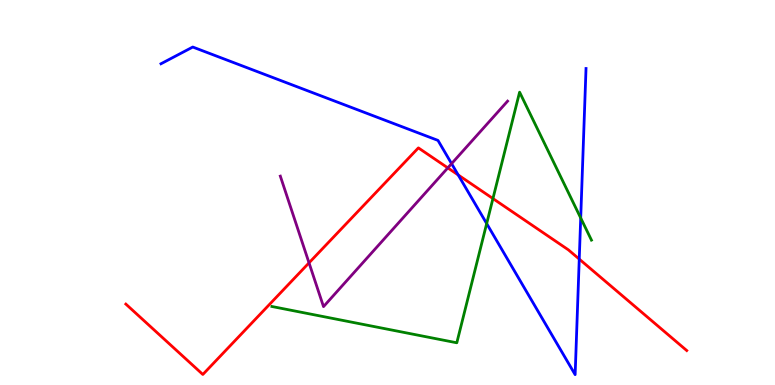[{'lines': ['blue', 'red'], 'intersections': [{'x': 5.91, 'y': 5.46}, {'x': 7.47, 'y': 3.27}]}, {'lines': ['green', 'red'], 'intersections': [{'x': 6.36, 'y': 4.84}]}, {'lines': ['purple', 'red'], 'intersections': [{'x': 3.99, 'y': 3.17}, {'x': 5.78, 'y': 5.64}]}, {'lines': ['blue', 'green'], 'intersections': [{'x': 6.28, 'y': 4.19}, {'x': 7.49, 'y': 4.34}]}, {'lines': ['blue', 'purple'], 'intersections': [{'x': 5.83, 'y': 5.75}]}, {'lines': ['green', 'purple'], 'intersections': []}]